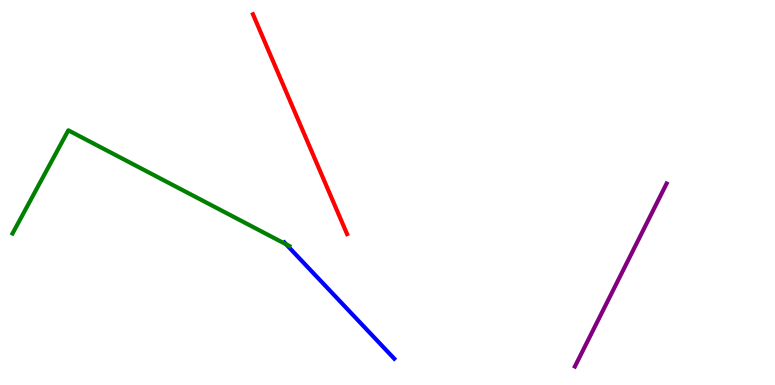[{'lines': ['blue', 'red'], 'intersections': []}, {'lines': ['green', 'red'], 'intersections': []}, {'lines': ['purple', 'red'], 'intersections': []}, {'lines': ['blue', 'green'], 'intersections': [{'x': 3.69, 'y': 3.65}]}, {'lines': ['blue', 'purple'], 'intersections': []}, {'lines': ['green', 'purple'], 'intersections': []}]